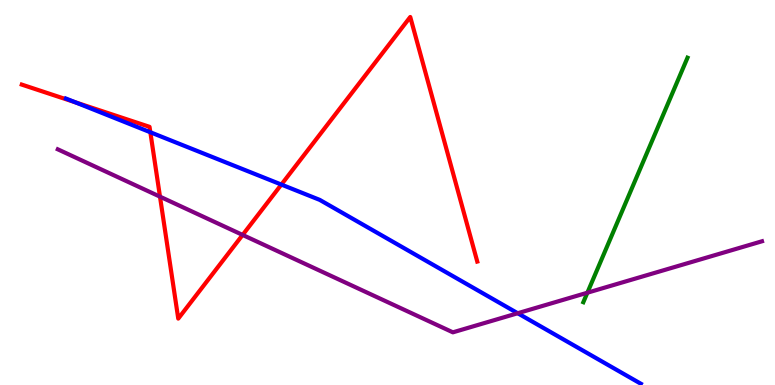[{'lines': ['blue', 'red'], 'intersections': [{'x': 0.973, 'y': 7.34}, {'x': 1.94, 'y': 6.56}, {'x': 3.63, 'y': 5.21}]}, {'lines': ['green', 'red'], 'intersections': []}, {'lines': ['purple', 'red'], 'intersections': [{'x': 2.06, 'y': 4.89}, {'x': 3.13, 'y': 3.9}]}, {'lines': ['blue', 'green'], 'intersections': []}, {'lines': ['blue', 'purple'], 'intersections': [{'x': 6.68, 'y': 1.86}]}, {'lines': ['green', 'purple'], 'intersections': [{'x': 7.58, 'y': 2.4}]}]